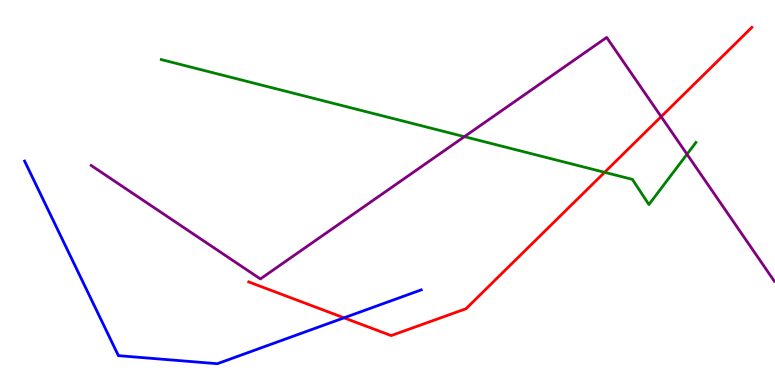[{'lines': ['blue', 'red'], 'intersections': [{'x': 4.44, 'y': 1.74}]}, {'lines': ['green', 'red'], 'intersections': [{'x': 7.8, 'y': 5.52}]}, {'lines': ['purple', 'red'], 'intersections': [{'x': 8.53, 'y': 6.97}]}, {'lines': ['blue', 'green'], 'intersections': []}, {'lines': ['blue', 'purple'], 'intersections': []}, {'lines': ['green', 'purple'], 'intersections': [{'x': 5.99, 'y': 6.45}, {'x': 8.86, 'y': 5.99}]}]